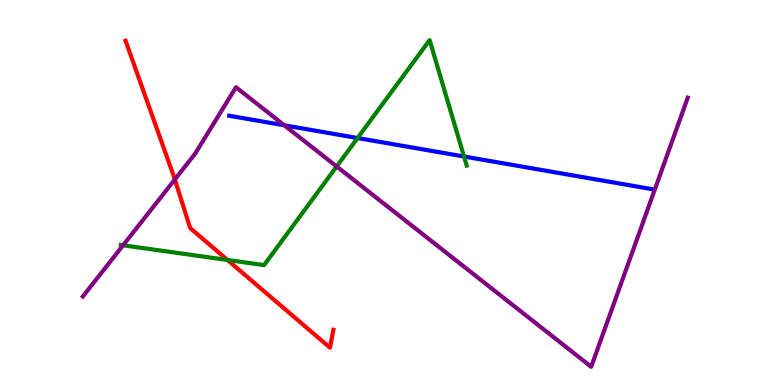[{'lines': ['blue', 'red'], 'intersections': []}, {'lines': ['green', 'red'], 'intersections': [{'x': 2.93, 'y': 3.25}]}, {'lines': ['purple', 'red'], 'intersections': [{'x': 2.26, 'y': 5.34}]}, {'lines': ['blue', 'green'], 'intersections': [{'x': 4.61, 'y': 6.41}, {'x': 5.99, 'y': 5.93}]}, {'lines': ['blue', 'purple'], 'intersections': [{'x': 3.67, 'y': 6.75}]}, {'lines': ['green', 'purple'], 'intersections': [{'x': 1.59, 'y': 3.63}, {'x': 4.34, 'y': 5.68}]}]